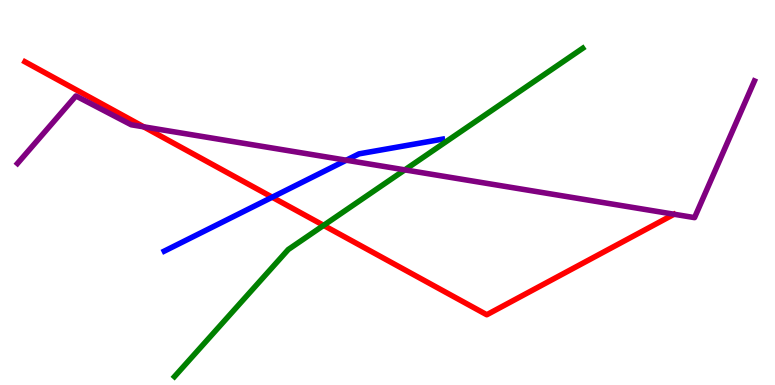[{'lines': ['blue', 'red'], 'intersections': [{'x': 3.51, 'y': 4.88}]}, {'lines': ['green', 'red'], 'intersections': [{'x': 4.18, 'y': 4.15}]}, {'lines': ['purple', 'red'], 'intersections': [{'x': 1.85, 'y': 6.71}]}, {'lines': ['blue', 'green'], 'intersections': []}, {'lines': ['blue', 'purple'], 'intersections': [{'x': 4.47, 'y': 5.84}]}, {'lines': ['green', 'purple'], 'intersections': [{'x': 5.22, 'y': 5.59}]}]